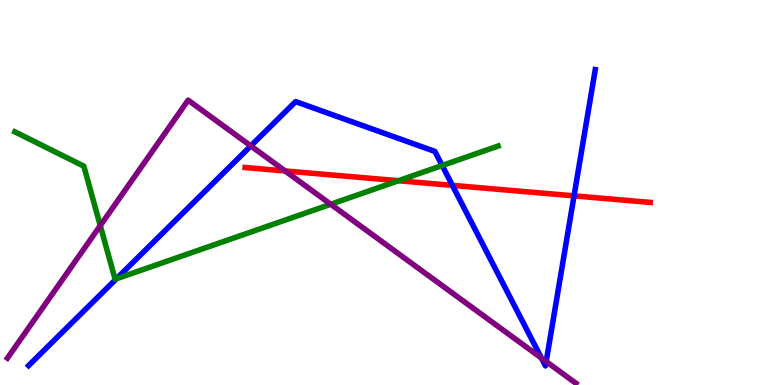[{'lines': ['blue', 'red'], 'intersections': [{'x': 5.84, 'y': 5.19}, {'x': 7.41, 'y': 4.91}]}, {'lines': ['green', 'red'], 'intersections': [{'x': 5.14, 'y': 5.31}]}, {'lines': ['purple', 'red'], 'intersections': [{'x': 3.68, 'y': 5.56}]}, {'lines': ['blue', 'green'], 'intersections': [{'x': 1.5, 'y': 2.76}, {'x': 5.71, 'y': 5.7}]}, {'lines': ['blue', 'purple'], 'intersections': [{'x': 3.24, 'y': 6.21}, {'x': 6.99, 'y': 0.7}, {'x': 7.05, 'y': 0.609}]}, {'lines': ['green', 'purple'], 'intersections': [{'x': 1.29, 'y': 4.14}, {'x': 4.27, 'y': 4.69}]}]